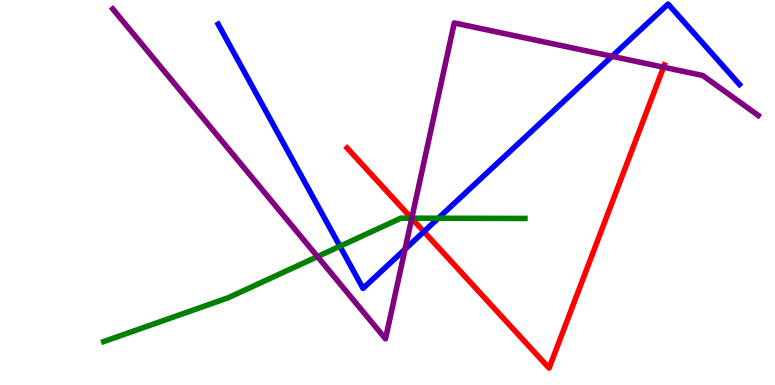[{'lines': ['blue', 'red'], 'intersections': [{'x': 5.47, 'y': 3.98}]}, {'lines': ['green', 'red'], 'intersections': [{'x': 5.31, 'y': 4.33}]}, {'lines': ['purple', 'red'], 'intersections': [{'x': 5.31, 'y': 4.33}, {'x': 8.56, 'y': 8.25}]}, {'lines': ['blue', 'green'], 'intersections': [{'x': 4.39, 'y': 3.6}, {'x': 5.66, 'y': 4.33}]}, {'lines': ['blue', 'purple'], 'intersections': [{'x': 5.23, 'y': 3.53}, {'x': 7.9, 'y': 8.54}]}, {'lines': ['green', 'purple'], 'intersections': [{'x': 4.1, 'y': 3.34}, {'x': 5.31, 'y': 4.33}]}]